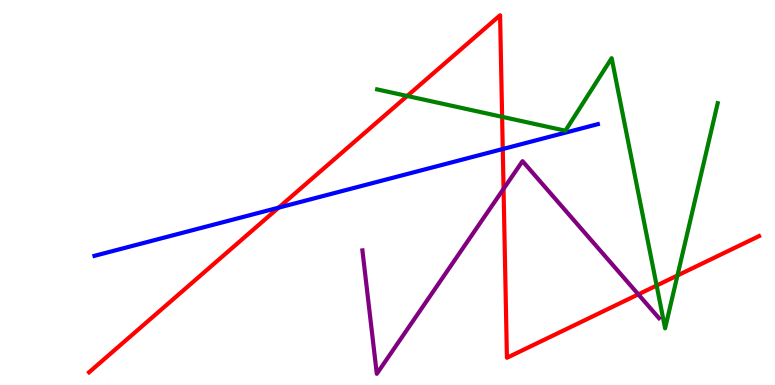[{'lines': ['blue', 'red'], 'intersections': [{'x': 3.59, 'y': 4.61}, {'x': 6.49, 'y': 6.13}]}, {'lines': ['green', 'red'], 'intersections': [{'x': 5.25, 'y': 7.51}, {'x': 6.48, 'y': 6.97}, {'x': 8.47, 'y': 2.58}, {'x': 8.74, 'y': 2.84}]}, {'lines': ['purple', 'red'], 'intersections': [{'x': 6.5, 'y': 5.09}, {'x': 8.24, 'y': 2.35}]}, {'lines': ['blue', 'green'], 'intersections': []}, {'lines': ['blue', 'purple'], 'intersections': []}, {'lines': ['green', 'purple'], 'intersections': []}]